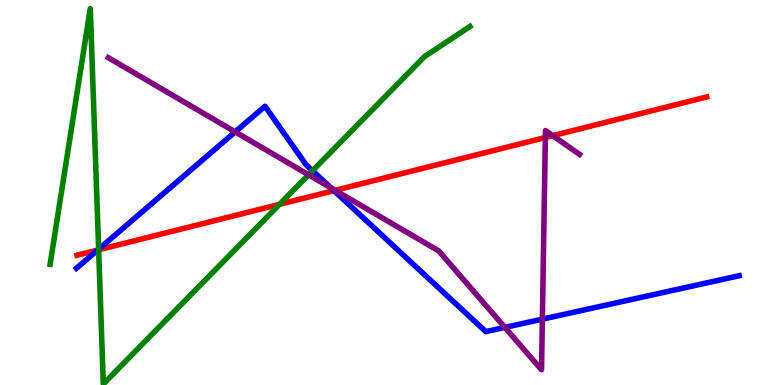[{'lines': ['blue', 'red'], 'intersections': [{'x': 1.26, 'y': 3.51}, {'x': 4.31, 'y': 5.05}]}, {'lines': ['green', 'red'], 'intersections': [{'x': 1.27, 'y': 3.51}, {'x': 3.61, 'y': 4.69}]}, {'lines': ['purple', 'red'], 'intersections': [{'x': 4.32, 'y': 5.06}, {'x': 7.04, 'y': 6.43}, {'x': 7.13, 'y': 6.48}]}, {'lines': ['blue', 'green'], 'intersections': [{'x': 1.27, 'y': 3.53}, {'x': 4.03, 'y': 5.57}]}, {'lines': ['blue', 'purple'], 'intersections': [{'x': 3.03, 'y': 6.57}, {'x': 4.27, 'y': 5.12}, {'x': 6.51, 'y': 1.5}, {'x': 7.0, 'y': 1.71}]}, {'lines': ['green', 'purple'], 'intersections': [{'x': 3.98, 'y': 5.46}]}]